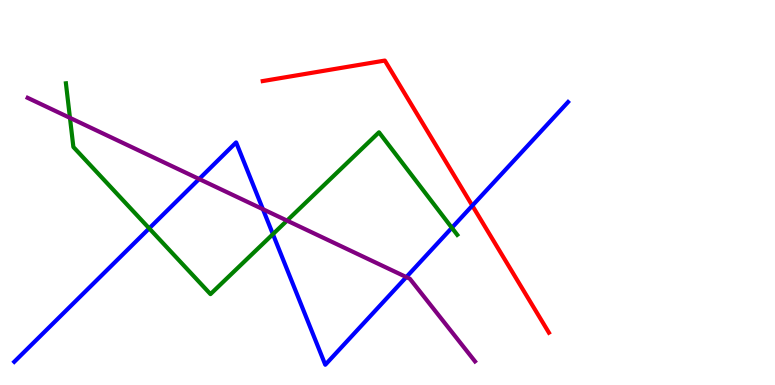[{'lines': ['blue', 'red'], 'intersections': [{'x': 6.09, 'y': 4.66}]}, {'lines': ['green', 'red'], 'intersections': []}, {'lines': ['purple', 'red'], 'intersections': []}, {'lines': ['blue', 'green'], 'intersections': [{'x': 1.93, 'y': 4.07}, {'x': 3.52, 'y': 3.92}, {'x': 5.83, 'y': 4.08}]}, {'lines': ['blue', 'purple'], 'intersections': [{'x': 2.57, 'y': 5.35}, {'x': 3.39, 'y': 4.57}, {'x': 5.24, 'y': 2.8}]}, {'lines': ['green', 'purple'], 'intersections': [{'x': 0.903, 'y': 6.94}, {'x': 3.7, 'y': 4.27}]}]